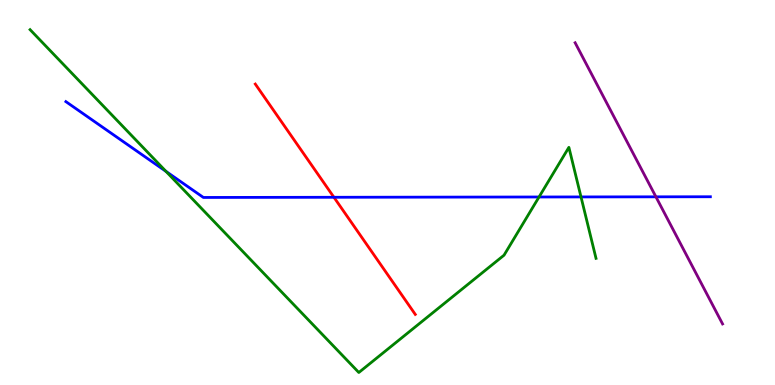[{'lines': ['blue', 'red'], 'intersections': [{'x': 4.31, 'y': 4.88}]}, {'lines': ['green', 'red'], 'intersections': []}, {'lines': ['purple', 'red'], 'intersections': []}, {'lines': ['blue', 'green'], 'intersections': [{'x': 2.14, 'y': 5.55}, {'x': 6.96, 'y': 4.88}, {'x': 7.5, 'y': 4.88}]}, {'lines': ['blue', 'purple'], 'intersections': [{'x': 8.46, 'y': 4.89}]}, {'lines': ['green', 'purple'], 'intersections': []}]